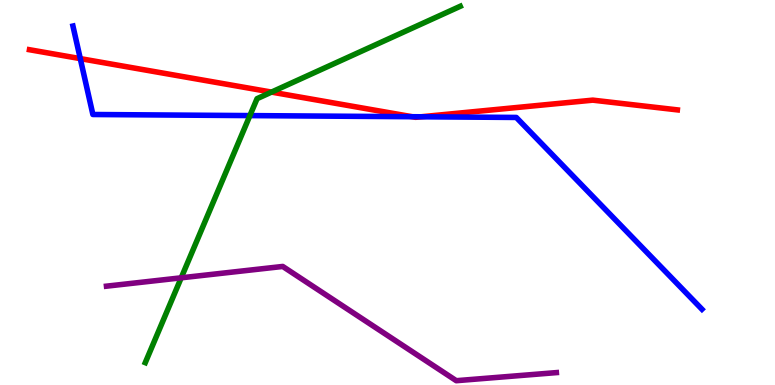[{'lines': ['blue', 'red'], 'intersections': [{'x': 1.04, 'y': 8.48}, {'x': 5.32, 'y': 6.97}, {'x': 5.43, 'y': 6.97}]}, {'lines': ['green', 'red'], 'intersections': [{'x': 3.5, 'y': 7.61}]}, {'lines': ['purple', 'red'], 'intersections': []}, {'lines': ['blue', 'green'], 'intersections': [{'x': 3.22, 'y': 7.0}]}, {'lines': ['blue', 'purple'], 'intersections': []}, {'lines': ['green', 'purple'], 'intersections': [{'x': 2.34, 'y': 2.78}]}]